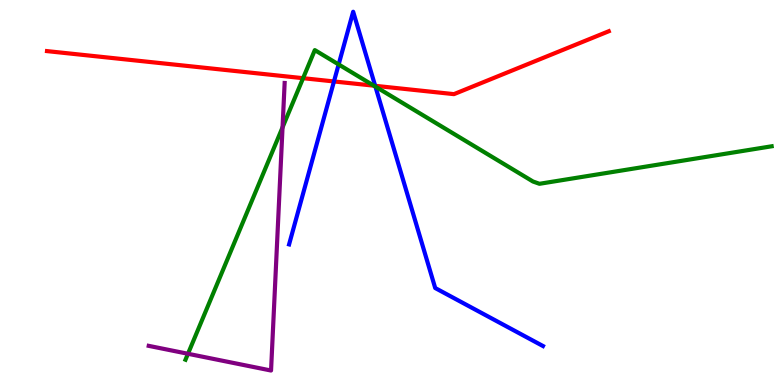[{'lines': ['blue', 'red'], 'intersections': [{'x': 4.31, 'y': 7.88}, {'x': 4.84, 'y': 7.77}]}, {'lines': ['green', 'red'], 'intersections': [{'x': 3.91, 'y': 7.97}, {'x': 4.82, 'y': 7.77}]}, {'lines': ['purple', 'red'], 'intersections': []}, {'lines': ['blue', 'green'], 'intersections': [{'x': 4.37, 'y': 8.33}, {'x': 4.84, 'y': 7.75}]}, {'lines': ['blue', 'purple'], 'intersections': []}, {'lines': ['green', 'purple'], 'intersections': [{'x': 2.43, 'y': 0.811}, {'x': 3.65, 'y': 6.69}]}]